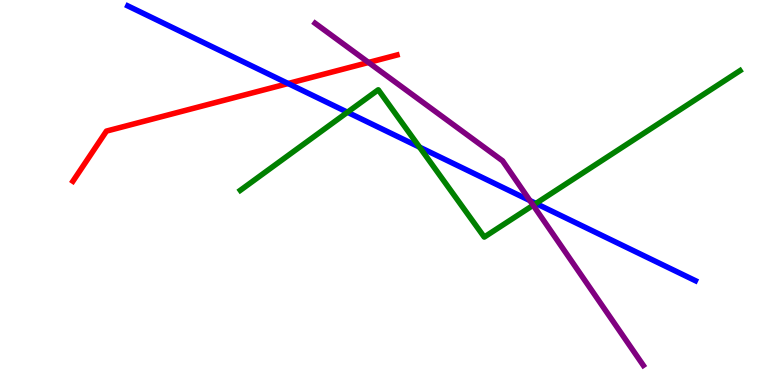[{'lines': ['blue', 'red'], 'intersections': [{'x': 3.72, 'y': 7.83}]}, {'lines': ['green', 'red'], 'intersections': []}, {'lines': ['purple', 'red'], 'intersections': [{'x': 4.76, 'y': 8.38}]}, {'lines': ['blue', 'green'], 'intersections': [{'x': 4.48, 'y': 7.08}, {'x': 5.41, 'y': 6.18}, {'x': 6.91, 'y': 4.72}]}, {'lines': ['blue', 'purple'], 'intersections': [{'x': 6.84, 'y': 4.79}]}, {'lines': ['green', 'purple'], 'intersections': [{'x': 6.88, 'y': 4.67}]}]